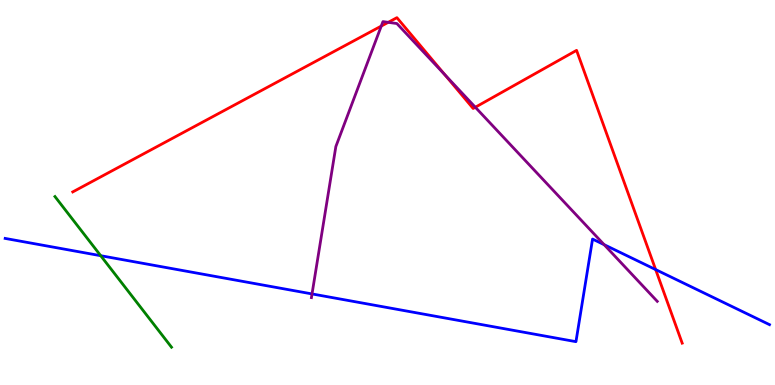[{'lines': ['blue', 'red'], 'intersections': [{'x': 8.46, 'y': 3.0}]}, {'lines': ['green', 'red'], 'intersections': []}, {'lines': ['purple', 'red'], 'intersections': [{'x': 4.92, 'y': 9.32}, {'x': 5.01, 'y': 9.42}, {'x': 5.74, 'y': 8.06}, {'x': 6.13, 'y': 7.21}]}, {'lines': ['blue', 'green'], 'intersections': [{'x': 1.3, 'y': 3.36}]}, {'lines': ['blue', 'purple'], 'intersections': [{'x': 4.03, 'y': 2.37}, {'x': 7.8, 'y': 3.65}]}, {'lines': ['green', 'purple'], 'intersections': []}]